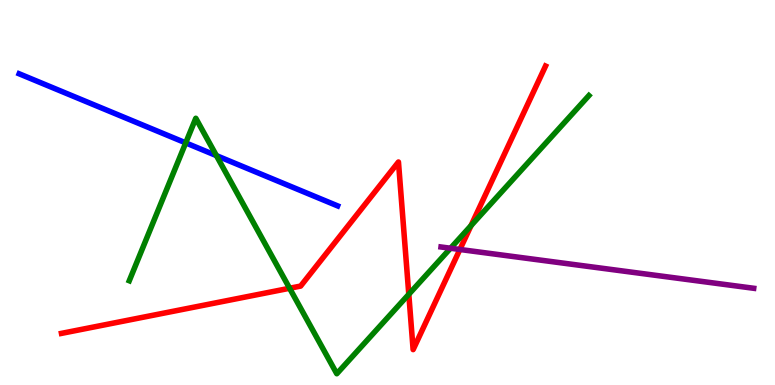[{'lines': ['blue', 'red'], 'intersections': []}, {'lines': ['green', 'red'], 'intersections': [{'x': 3.74, 'y': 2.51}, {'x': 5.27, 'y': 2.36}, {'x': 6.08, 'y': 4.14}]}, {'lines': ['purple', 'red'], 'intersections': [{'x': 5.93, 'y': 3.52}]}, {'lines': ['blue', 'green'], 'intersections': [{'x': 2.4, 'y': 6.29}, {'x': 2.79, 'y': 5.96}]}, {'lines': ['blue', 'purple'], 'intersections': []}, {'lines': ['green', 'purple'], 'intersections': [{'x': 5.81, 'y': 3.55}]}]